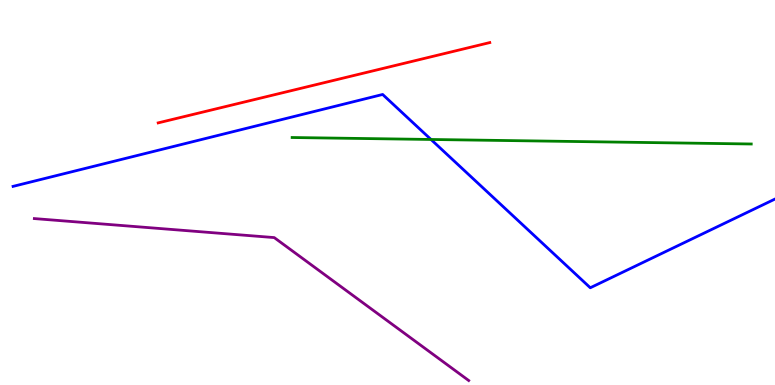[{'lines': ['blue', 'red'], 'intersections': []}, {'lines': ['green', 'red'], 'intersections': []}, {'lines': ['purple', 'red'], 'intersections': []}, {'lines': ['blue', 'green'], 'intersections': [{'x': 5.56, 'y': 6.38}]}, {'lines': ['blue', 'purple'], 'intersections': []}, {'lines': ['green', 'purple'], 'intersections': []}]